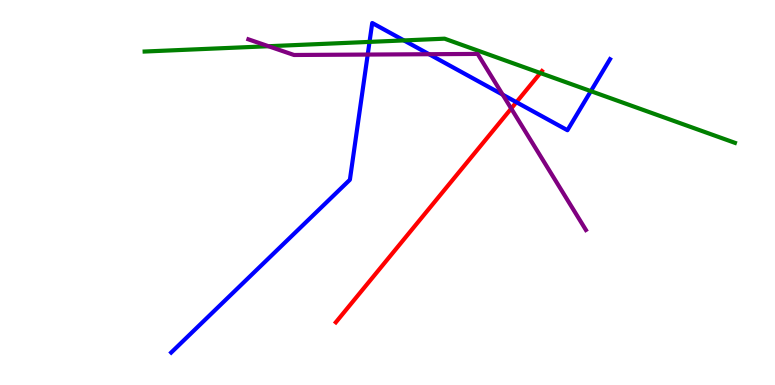[{'lines': ['blue', 'red'], 'intersections': [{'x': 6.66, 'y': 7.35}]}, {'lines': ['green', 'red'], 'intersections': [{'x': 6.97, 'y': 8.1}]}, {'lines': ['purple', 'red'], 'intersections': [{'x': 6.6, 'y': 7.18}]}, {'lines': ['blue', 'green'], 'intersections': [{'x': 4.77, 'y': 8.91}, {'x': 5.21, 'y': 8.95}, {'x': 7.62, 'y': 7.63}]}, {'lines': ['blue', 'purple'], 'intersections': [{'x': 4.74, 'y': 8.58}, {'x': 5.54, 'y': 8.59}, {'x': 6.49, 'y': 7.54}]}, {'lines': ['green', 'purple'], 'intersections': [{'x': 3.46, 'y': 8.8}]}]